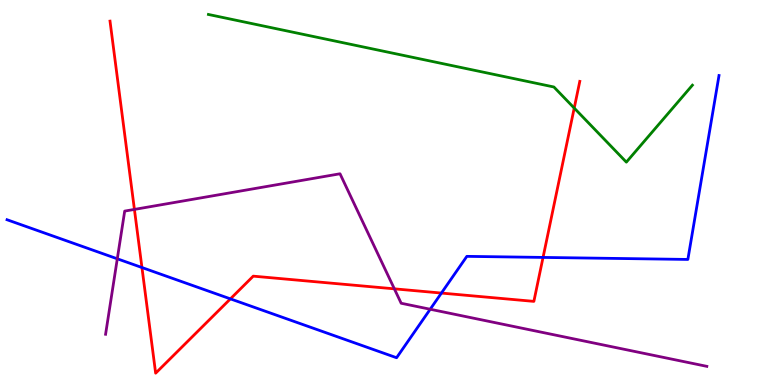[{'lines': ['blue', 'red'], 'intersections': [{'x': 1.83, 'y': 3.05}, {'x': 2.97, 'y': 2.24}, {'x': 5.7, 'y': 2.39}, {'x': 7.01, 'y': 3.31}]}, {'lines': ['green', 'red'], 'intersections': [{'x': 7.41, 'y': 7.19}]}, {'lines': ['purple', 'red'], 'intersections': [{'x': 1.73, 'y': 4.56}, {'x': 5.09, 'y': 2.5}]}, {'lines': ['blue', 'green'], 'intersections': []}, {'lines': ['blue', 'purple'], 'intersections': [{'x': 1.51, 'y': 3.28}, {'x': 5.55, 'y': 1.97}]}, {'lines': ['green', 'purple'], 'intersections': []}]